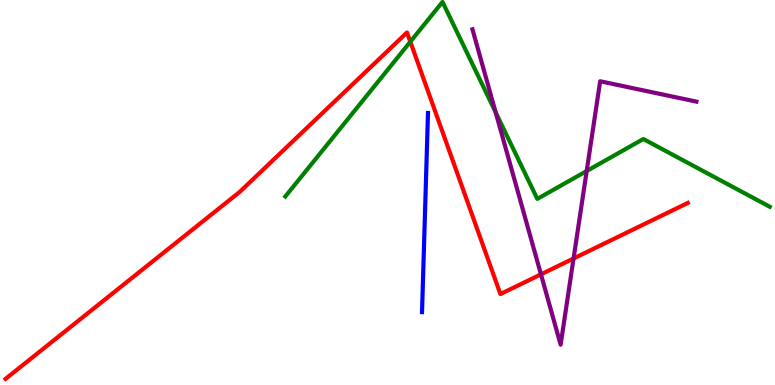[{'lines': ['blue', 'red'], 'intersections': []}, {'lines': ['green', 'red'], 'intersections': [{'x': 5.29, 'y': 8.92}]}, {'lines': ['purple', 'red'], 'intersections': [{'x': 6.98, 'y': 2.87}, {'x': 7.4, 'y': 3.29}]}, {'lines': ['blue', 'green'], 'intersections': []}, {'lines': ['blue', 'purple'], 'intersections': []}, {'lines': ['green', 'purple'], 'intersections': [{'x': 6.4, 'y': 7.08}, {'x': 7.57, 'y': 5.56}]}]